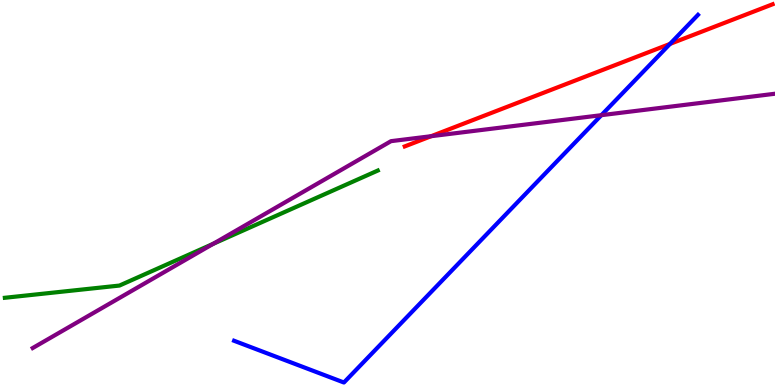[{'lines': ['blue', 'red'], 'intersections': [{'x': 8.65, 'y': 8.86}]}, {'lines': ['green', 'red'], 'intersections': []}, {'lines': ['purple', 'red'], 'intersections': [{'x': 5.56, 'y': 6.46}]}, {'lines': ['blue', 'green'], 'intersections': []}, {'lines': ['blue', 'purple'], 'intersections': [{'x': 7.76, 'y': 7.01}]}, {'lines': ['green', 'purple'], 'intersections': [{'x': 2.75, 'y': 3.67}]}]